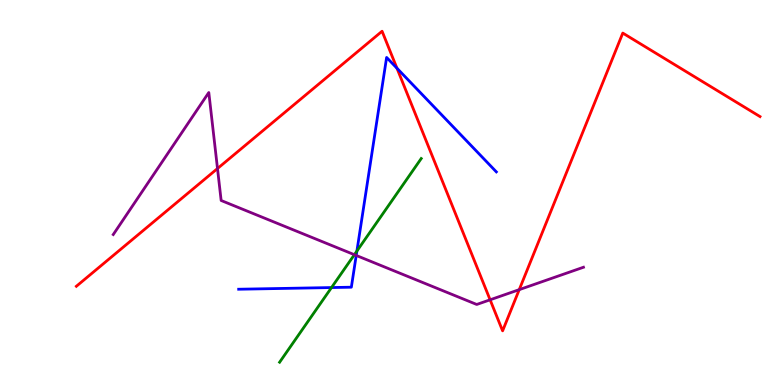[{'lines': ['blue', 'red'], 'intersections': [{'x': 5.12, 'y': 8.23}]}, {'lines': ['green', 'red'], 'intersections': []}, {'lines': ['purple', 'red'], 'intersections': [{'x': 2.81, 'y': 5.62}, {'x': 6.32, 'y': 2.21}, {'x': 6.7, 'y': 2.48}]}, {'lines': ['blue', 'green'], 'intersections': [{'x': 4.28, 'y': 2.53}, {'x': 4.61, 'y': 3.48}]}, {'lines': ['blue', 'purple'], 'intersections': [{'x': 4.6, 'y': 3.37}]}, {'lines': ['green', 'purple'], 'intersections': [{'x': 4.57, 'y': 3.38}]}]